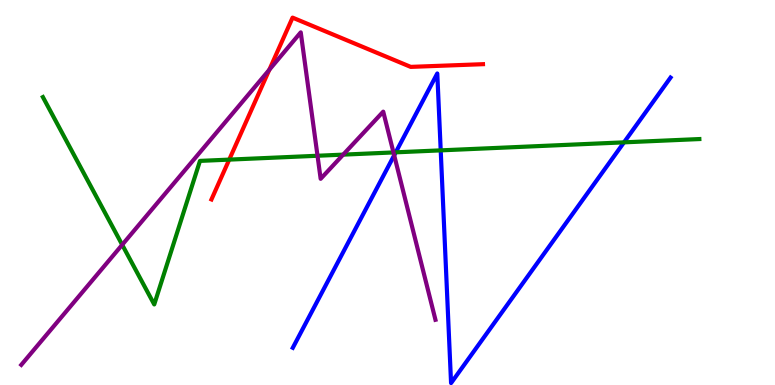[{'lines': ['blue', 'red'], 'intersections': []}, {'lines': ['green', 'red'], 'intersections': [{'x': 2.96, 'y': 5.85}]}, {'lines': ['purple', 'red'], 'intersections': [{'x': 3.48, 'y': 8.19}]}, {'lines': ['blue', 'green'], 'intersections': [{'x': 5.11, 'y': 6.04}, {'x': 5.69, 'y': 6.09}, {'x': 8.05, 'y': 6.3}]}, {'lines': ['blue', 'purple'], 'intersections': [{'x': 5.09, 'y': 5.97}]}, {'lines': ['green', 'purple'], 'intersections': [{'x': 1.58, 'y': 3.64}, {'x': 4.1, 'y': 5.95}, {'x': 4.43, 'y': 5.98}, {'x': 5.08, 'y': 6.04}]}]